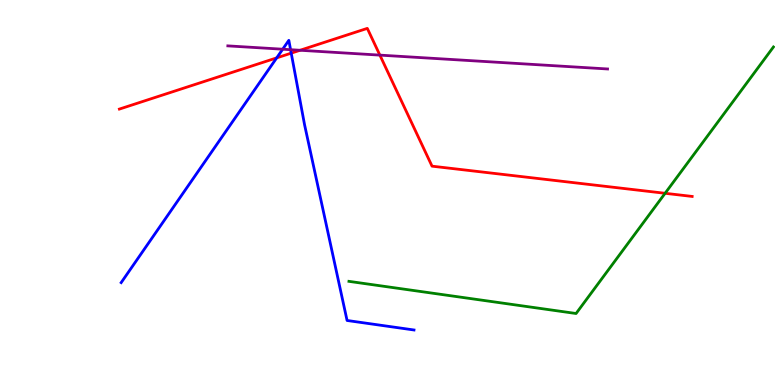[{'lines': ['blue', 'red'], 'intersections': [{'x': 3.57, 'y': 8.5}, {'x': 3.76, 'y': 8.62}]}, {'lines': ['green', 'red'], 'intersections': [{'x': 8.58, 'y': 4.98}]}, {'lines': ['purple', 'red'], 'intersections': [{'x': 3.87, 'y': 8.69}, {'x': 4.9, 'y': 8.57}]}, {'lines': ['blue', 'green'], 'intersections': []}, {'lines': ['blue', 'purple'], 'intersections': [{'x': 3.65, 'y': 8.72}, {'x': 3.75, 'y': 8.71}]}, {'lines': ['green', 'purple'], 'intersections': []}]